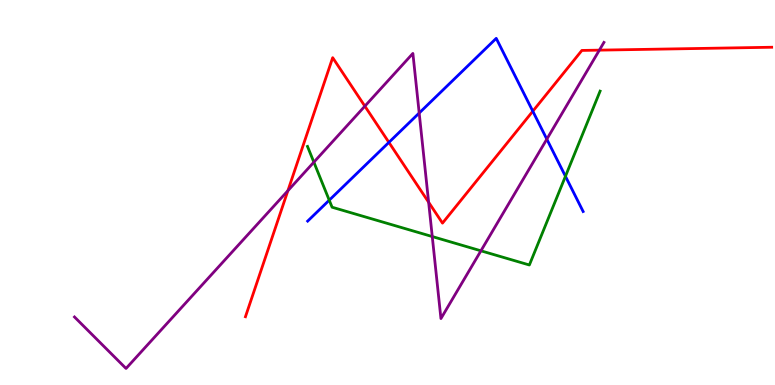[{'lines': ['blue', 'red'], 'intersections': [{'x': 5.02, 'y': 6.3}, {'x': 6.87, 'y': 7.11}]}, {'lines': ['green', 'red'], 'intersections': []}, {'lines': ['purple', 'red'], 'intersections': [{'x': 3.71, 'y': 5.05}, {'x': 4.71, 'y': 7.24}, {'x': 5.53, 'y': 4.75}, {'x': 7.73, 'y': 8.7}]}, {'lines': ['blue', 'green'], 'intersections': [{'x': 4.25, 'y': 4.8}, {'x': 7.3, 'y': 5.42}]}, {'lines': ['blue', 'purple'], 'intersections': [{'x': 5.41, 'y': 7.06}, {'x': 7.06, 'y': 6.39}]}, {'lines': ['green', 'purple'], 'intersections': [{'x': 4.05, 'y': 5.79}, {'x': 5.58, 'y': 3.86}, {'x': 6.21, 'y': 3.49}]}]